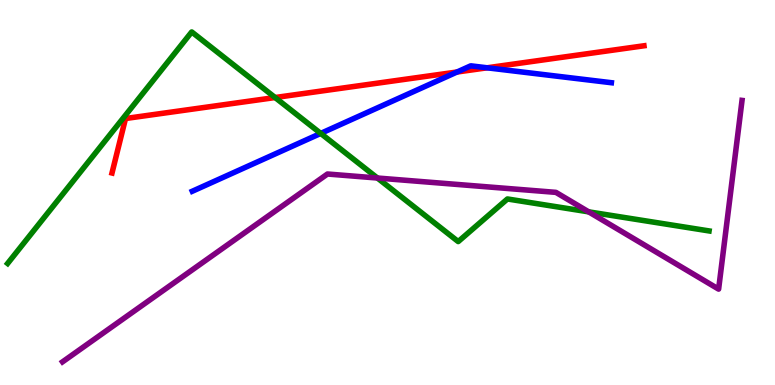[{'lines': ['blue', 'red'], 'intersections': [{'x': 5.9, 'y': 8.13}, {'x': 6.29, 'y': 8.24}]}, {'lines': ['green', 'red'], 'intersections': [{'x': 3.55, 'y': 7.47}]}, {'lines': ['purple', 'red'], 'intersections': []}, {'lines': ['blue', 'green'], 'intersections': [{'x': 4.14, 'y': 6.53}]}, {'lines': ['blue', 'purple'], 'intersections': []}, {'lines': ['green', 'purple'], 'intersections': [{'x': 4.87, 'y': 5.38}, {'x': 7.6, 'y': 4.5}]}]